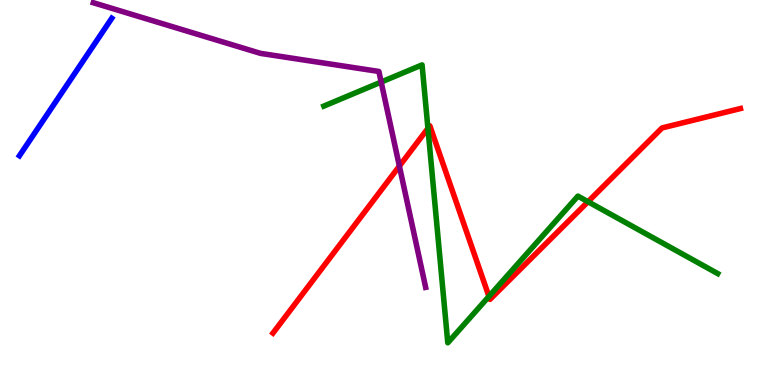[{'lines': ['blue', 'red'], 'intersections': []}, {'lines': ['green', 'red'], 'intersections': [{'x': 5.52, 'y': 6.67}, {'x': 6.31, 'y': 2.3}, {'x': 7.59, 'y': 4.76}]}, {'lines': ['purple', 'red'], 'intersections': [{'x': 5.15, 'y': 5.69}]}, {'lines': ['blue', 'green'], 'intersections': []}, {'lines': ['blue', 'purple'], 'intersections': []}, {'lines': ['green', 'purple'], 'intersections': [{'x': 4.92, 'y': 7.87}]}]